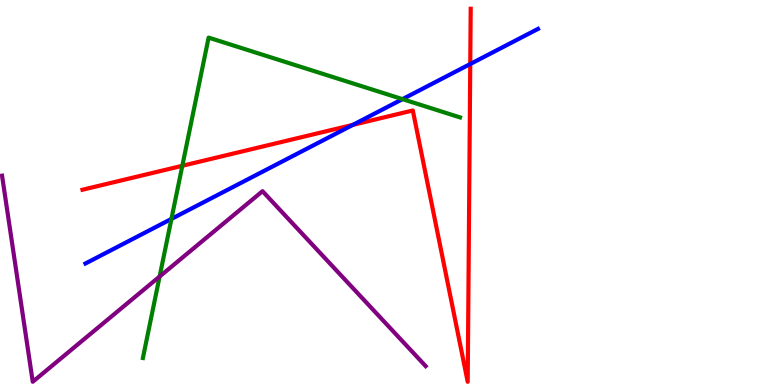[{'lines': ['blue', 'red'], 'intersections': [{'x': 4.55, 'y': 6.76}, {'x': 6.07, 'y': 8.34}]}, {'lines': ['green', 'red'], 'intersections': [{'x': 2.35, 'y': 5.69}]}, {'lines': ['purple', 'red'], 'intersections': []}, {'lines': ['blue', 'green'], 'intersections': [{'x': 2.21, 'y': 4.31}, {'x': 5.19, 'y': 7.42}]}, {'lines': ['blue', 'purple'], 'intersections': []}, {'lines': ['green', 'purple'], 'intersections': [{'x': 2.06, 'y': 2.82}]}]